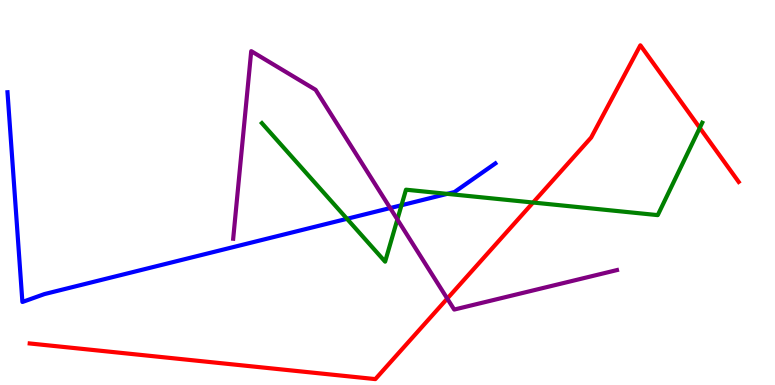[{'lines': ['blue', 'red'], 'intersections': []}, {'lines': ['green', 'red'], 'intersections': [{'x': 6.88, 'y': 4.74}, {'x': 9.03, 'y': 6.68}]}, {'lines': ['purple', 'red'], 'intersections': [{'x': 5.77, 'y': 2.24}]}, {'lines': ['blue', 'green'], 'intersections': [{'x': 4.48, 'y': 4.32}, {'x': 5.18, 'y': 4.67}, {'x': 5.77, 'y': 4.96}]}, {'lines': ['blue', 'purple'], 'intersections': [{'x': 5.03, 'y': 4.6}]}, {'lines': ['green', 'purple'], 'intersections': [{'x': 5.13, 'y': 4.3}]}]